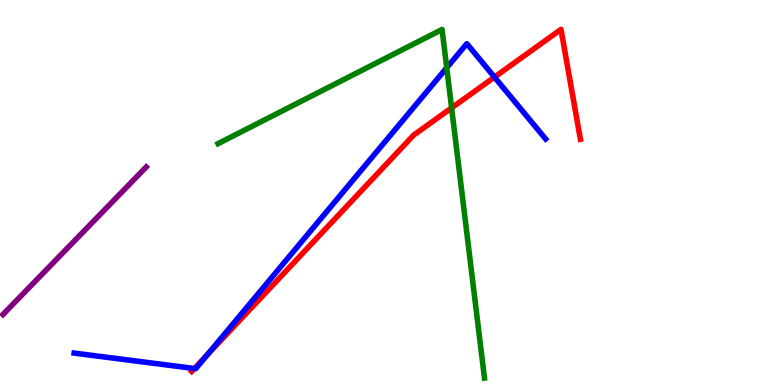[{'lines': ['blue', 'red'], 'intersections': [{'x': 2.51, 'y': 0.428}, {'x': 2.67, 'y': 0.78}, {'x': 6.38, 'y': 8.0}]}, {'lines': ['green', 'red'], 'intersections': [{'x': 5.83, 'y': 7.2}]}, {'lines': ['purple', 'red'], 'intersections': []}, {'lines': ['blue', 'green'], 'intersections': [{'x': 5.76, 'y': 8.24}]}, {'lines': ['blue', 'purple'], 'intersections': []}, {'lines': ['green', 'purple'], 'intersections': []}]